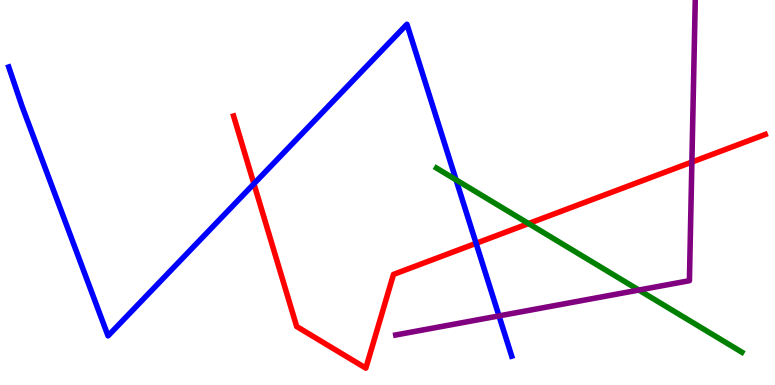[{'lines': ['blue', 'red'], 'intersections': [{'x': 3.28, 'y': 5.23}, {'x': 6.14, 'y': 3.68}]}, {'lines': ['green', 'red'], 'intersections': [{'x': 6.82, 'y': 4.19}]}, {'lines': ['purple', 'red'], 'intersections': [{'x': 8.93, 'y': 5.79}]}, {'lines': ['blue', 'green'], 'intersections': [{'x': 5.88, 'y': 5.33}]}, {'lines': ['blue', 'purple'], 'intersections': [{'x': 6.44, 'y': 1.79}]}, {'lines': ['green', 'purple'], 'intersections': [{'x': 8.24, 'y': 2.47}]}]